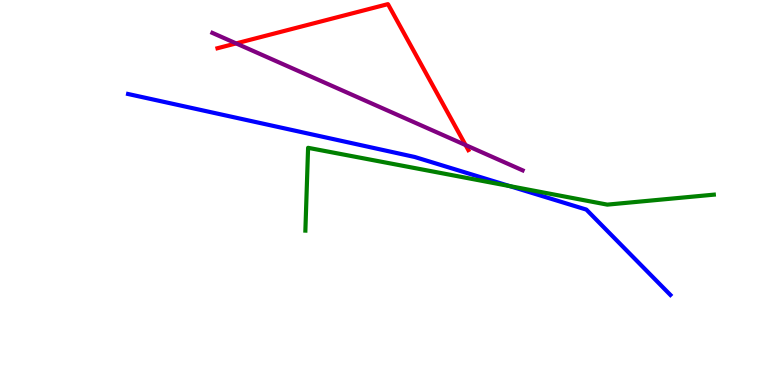[{'lines': ['blue', 'red'], 'intersections': []}, {'lines': ['green', 'red'], 'intersections': []}, {'lines': ['purple', 'red'], 'intersections': [{'x': 3.05, 'y': 8.87}, {'x': 6.01, 'y': 6.23}]}, {'lines': ['blue', 'green'], 'intersections': [{'x': 6.58, 'y': 5.17}]}, {'lines': ['blue', 'purple'], 'intersections': []}, {'lines': ['green', 'purple'], 'intersections': []}]